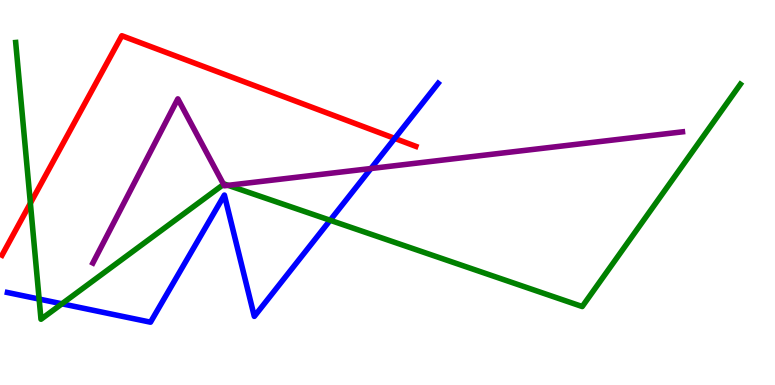[{'lines': ['blue', 'red'], 'intersections': [{'x': 5.09, 'y': 6.41}]}, {'lines': ['green', 'red'], 'intersections': [{'x': 0.392, 'y': 4.72}]}, {'lines': ['purple', 'red'], 'intersections': []}, {'lines': ['blue', 'green'], 'intersections': [{'x': 0.505, 'y': 2.23}, {'x': 0.799, 'y': 2.11}, {'x': 4.26, 'y': 4.28}]}, {'lines': ['blue', 'purple'], 'intersections': [{'x': 4.79, 'y': 5.62}]}, {'lines': ['green', 'purple'], 'intersections': [{'x': 2.89, 'y': 5.21}, {'x': 2.94, 'y': 5.19}]}]